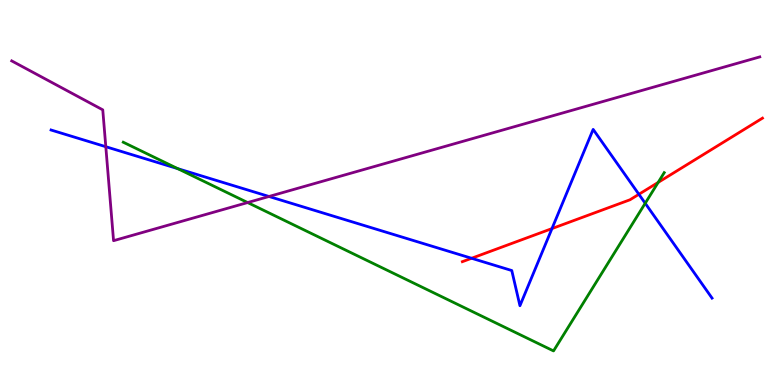[{'lines': ['blue', 'red'], 'intersections': [{'x': 6.08, 'y': 3.29}, {'x': 7.12, 'y': 4.06}, {'x': 8.24, 'y': 4.95}]}, {'lines': ['green', 'red'], 'intersections': [{'x': 8.49, 'y': 5.26}]}, {'lines': ['purple', 'red'], 'intersections': []}, {'lines': ['blue', 'green'], 'intersections': [{'x': 2.29, 'y': 5.62}, {'x': 8.33, 'y': 4.72}]}, {'lines': ['blue', 'purple'], 'intersections': [{'x': 1.37, 'y': 6.19}, {'x': 3.47, 'y': 4.9}]}, {'lines': ['green', 'purple'], 'intersections': [{'x': 3.2, 'y': 4.74}]}]